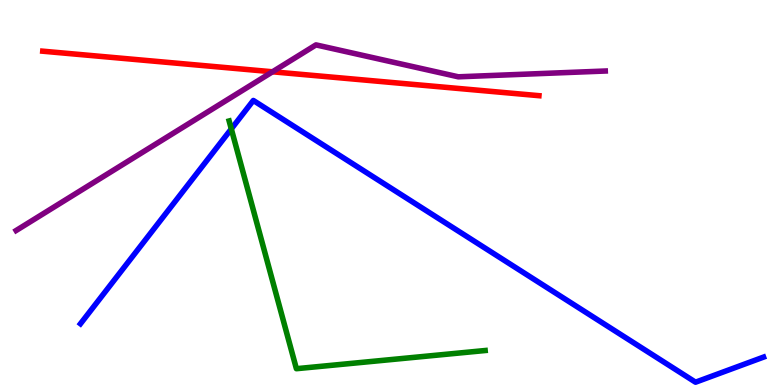[{'lines': ['blue', 'red'], 'intersections': []}, {'lines': ['green', 'red'], 'intersections': []}, {'lines': ['purple', 'red'], 'intersections': [{'x': 3.52, 'y': 8.14}]}, {'lines': ['blue', 'green'], 'intersections': [{'x': 2.98, 'y': 6.65}]}, {'lines': ['blue', 'purple'], 'intersections': []}, {'lines': ['green', 'purple'], 'intersections': []}]